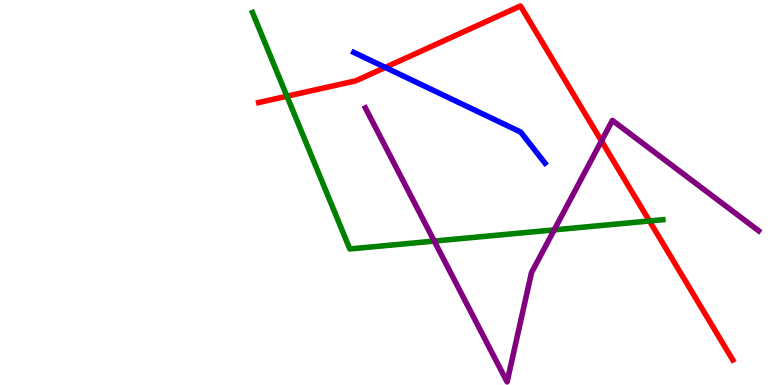[{'lines': ['blue', 'red'], 'intersections': [{'x': 4.97, 'y': 8.25}]}, {'lines': ['green', 'red'], 'intersections': [{'x': 3.7, 'y': 7.5}, {'x': 8.38, 'y': 4.26}]}, {'lines': ['purple', 'red'], 'intersections': [{'x': 7.76, 'y': 6.34}]}, {'lines': ['blue', 'green'], 'intersections': []}, {'lines': ['blue', 'purple'], 'intersections': []}, {'lines': ['green', 'purple'], 'intersections': [{'x': 5.6, 'y': 3.74}, {'x': 7.15, 'y': 4.03}]}]